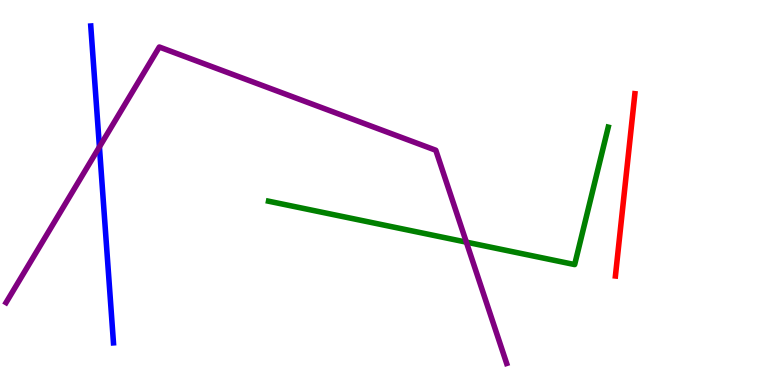[{'lines': ['blue', 'red'], 'intersections': []}, {'lines': ['green', 'red'], 'intersections': []}, {'lines': ['purple', 'red'], 'intersections': []}, {'lines': ['blue', 'green'], 'intersections': []}, {'lines': ['blue', 'purple'], 'intersections': [{'x': 1.28, 'y': 6.18}]}, {'lines': ['green', 'purple'], 'intersections': [{'x': 6.02, 'y': 3.71}]}]